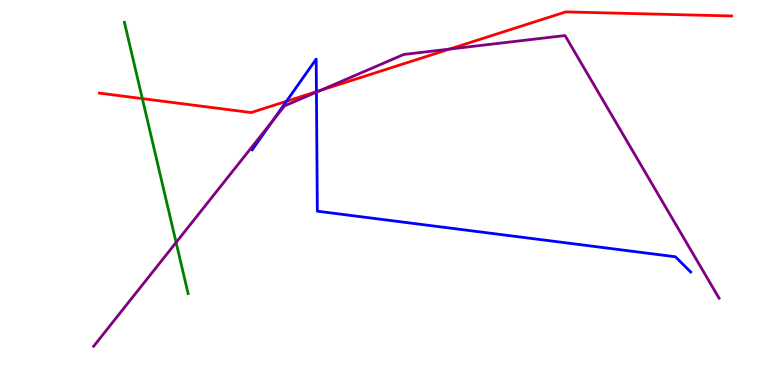[{'lines': ['blue', 'red'], 'intersections': [{'x': 3.7, 'y': 7.37}, {'x': 4.08, 'y': 7.62}]}, {'lines': ['green', 'red'], 'intersections': [{'x': 1.84, 'y': 7.44}]}, {'lines': ['purple', 'red'], 'intersections': [{'x': 4.14, 'y': 7.65}, {'x': 5.8, 'y': 8.72}]}, {'lines': ['blue', 'green'], 'intersections': []}, {'lines': ['blue', 'purple'], 'intersections': [{'x': 3.52, 'y': 6.86}, {'x': 4.08, 'y': 7.61}]}, {'lines': ['green', 'purple'], 'intersections': [{'x': 2.27, 'y': 3.7}]}]